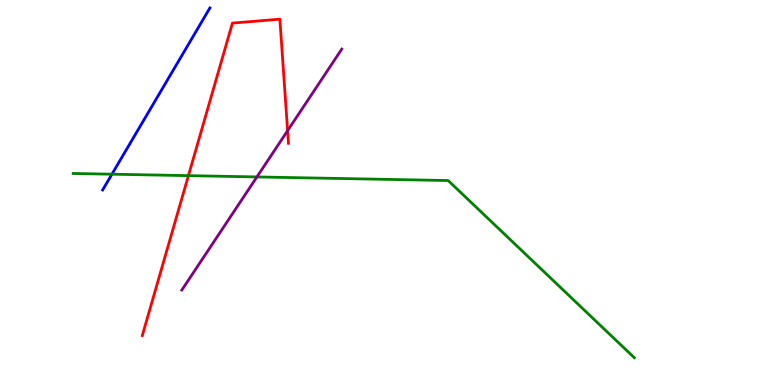[{'lines': ['blue', 'red'], 'intersections': []}, {'lines': ['green', 'red'], 'intersections': [{'x': 2.43, 'y': 5.44}]}, {'lines': ['purple', 'red'], 'intersections': [{'x': 3.71, 'y': 6.6}]}, {'lines': ['blue', 'green'], 'intersections': [{'x': 1.44, 'y': 5.48}]}, {'lines': ['blue', 'purple'], 'intersections': []}, {'lines': ['green', 'purple'], 'intersections': [{'x': 3.32, 'y': 5.4}]}]